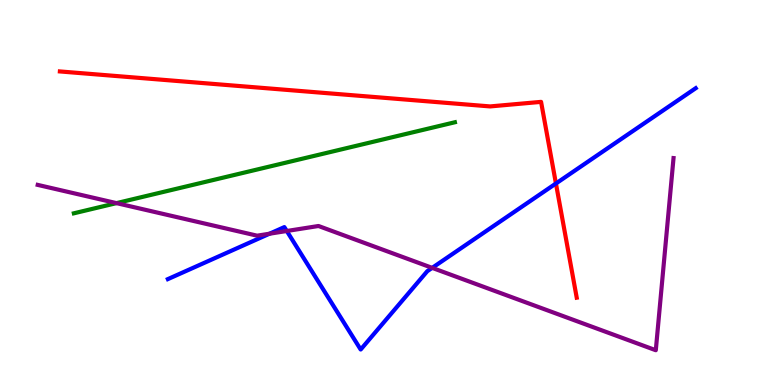[{'lines': ['blue', 'red'], 'intersections': [{'x': 7.17, 'y': 5.23}]}, {'lines': ['green', 'red'], 'intersections': []}, {'lines': ['purple', 'red'], 'intersections': []}, {'lines': ['blue', 'green'], 'intersections': []}, {'lines': ['blue', 'purple'], 'intersections': [{'x': 3.48, 'y': 3.93}, {'x': 3.7, 'y': 4.0}, {'x': 5.58, 'y': 3.04}]}, {'lines': ['green', 'purple'], 'intersections': [{'x': 1.5, 'y': 4.72}]}]